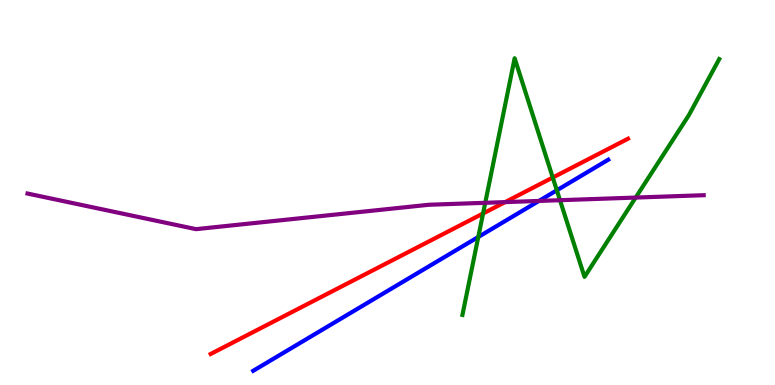[{'lines': ['blue', 'red'], 'intersections': []}, {'lines': ['green', 'red'], 'intersections': [{'x': 6.23, 'y': 4.45}, {'x': 7.13, 'y': 5.39}]}, {'lines': ['purple', 'red'], 'intersections': [{'x': 6.52, 'y': 4.75}]}, {'lines': ['blue', 'green'], 'intersections': [{'x': 6.17, 'y': 3.84}, {'x': 7.18, 'y': 5.06}]}, {'lines': ['blue', 'purple'], 'intersections': [{'x': 6.95, 'y': 4.78}]}, {'lines': ['green', 'purple'], 'intersections': [{'x': 6.26, 'y': 4.73}, {'x': 7.23, 'y': 4.8}, {'x': 8.2, 'y': 4.87}]}]